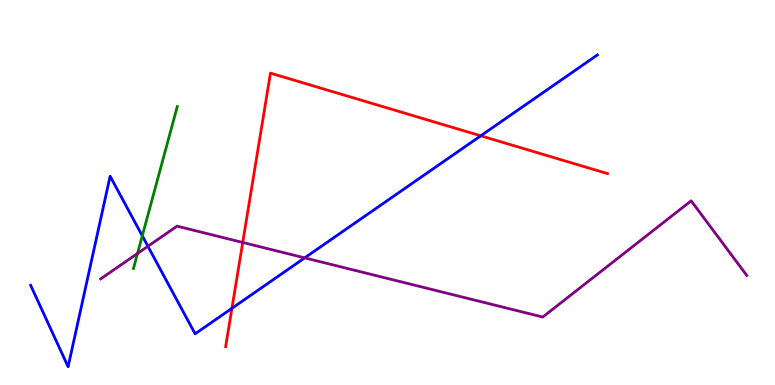[{'lines': ['blue', 'red'], 'intersections': [{'x': 2.99, 'y': 1.99}, {'x': 6.2, 'y': 6.47}]}, {'lines': ['green', 'red'], 'intersections': []}, {'lines': ['purple', 'red'], 'intersections': [{'x': 3.13, 'y': 3.7}]}, {'lines': ['blue', 'green'], 'intersections': [{'x': 1.84, 'y': 3.87}]}, {'lines': ['blue', 'purple'], 'intersections': [{'x': 1.91, 'y': 3.6}, {'x': 3.93, 'y': 3.3}]}, {'lines': ['green', 'purple'], 'intersections': [{'x': 1.77, 'y': 3.42}]}]